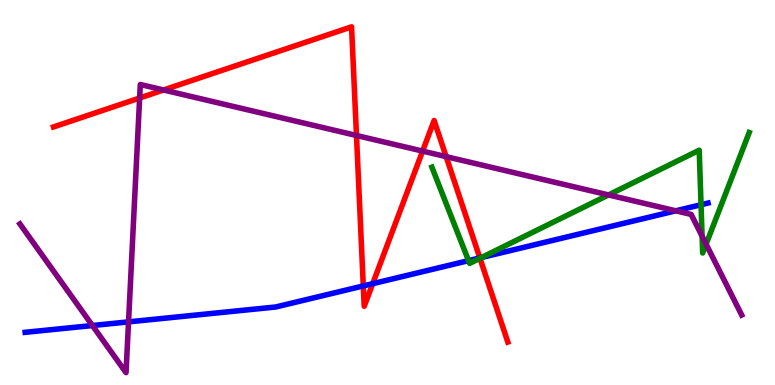[{'lines': ['blue', 'red'], 'intersections': [{'x': 4.69, 'y': 2.57}, {'x': 4.81, 'y': 2.63}, {'x': 6.19, 'y': 3.3}]}, {'lines': ['green', 'red'], 'intersections': [{'x': 6.19, 'y': 3.29}]}, {'lines': ['purple', 'red'], 'intersections': [{'x': 1.8, 'y': 7.45}, {'x': 2.11, 'y': 7.66}, {'x': 4.6, 'y': 6.48}, {'x': 5.45, 'y': 6.08}, {'x': 5.76, 'y': 5.93}]}, {'lines': ['blue', 'green'], 'intersections': [{'x': 6.05, 'y': 3.23}, {'x': 6.21, 'y': 3.31}, {'x': 9.05, 'y': 4.68}]}, {'lines': ['blue', 'purple'], 'intersections': [{'x': 1.19, 'y': 1.54}, {'x': 1.66, 'y': 1.64}, {'x': 8.72, 'y': 4.52}]}, {'lines': ['green', 'purple'], 'intersections': [{'x': 7.85, 'y': 4.94}, {'x': 9.06, 'y': 3.87}, {'x': 9.11, 'y': 3.66}]}]